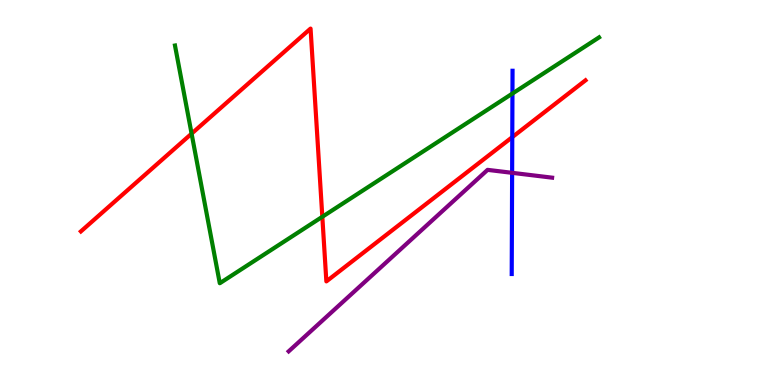[{'lines': ['blue', 'red'], 'intersections': [{'x': 6.61, 'y': 6.44}]}, {'lines': ['green', 'red'], 'intersections': [{'x': 2.47, 'y': 6.53}, {'x': 4.16, 'y': 4.37}]}, {'lines': ['purple', 'red'], 'intersections': []}, {'lines': ['blue', 'green'], 'intersections': [{'x': 6.61, 'y': 7.57}]}, {'lines': ['blue', 'purple'], 'intersections': [{'x': 6.61, 'y': 5.51}]}, {'lines': ['green', 'purple'], 'intersections': []}]